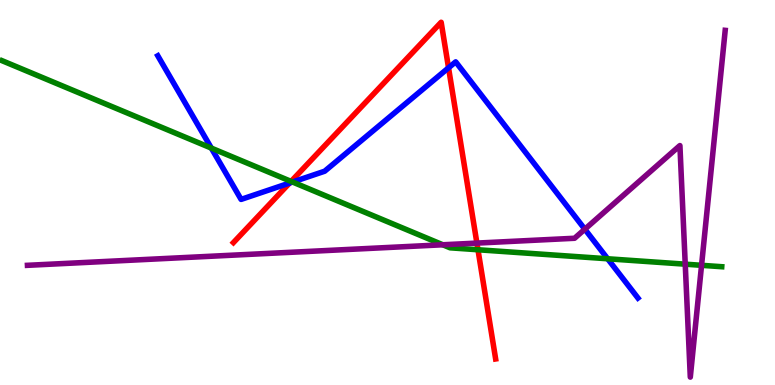[{'lines': ['blue', 'red'], 'intersections': [{'x': 3.74, 'y': 5.25}, {'x': 5.79, 'y': 8.24}]}, {'lines': ['green', 'red'], 'intersections': [{'x': 3.76, 'y': 5.29}, {'x': 6.17, 'y': 3.51}]}, {'lines': ['purple', 'red'], 'intersections': [{'x': 6.15, 'y': 3.69}]}, {'lines': ['blue', 'green'], 'intersections': [{'x': 2.73, 'y': 6.15}, {'x': 3.78, 'y': 5.27}, {'x': 7.84, 'y': 3.28}]}, {'lines': ['blue', 'purple'], 'intersections': [{'x': 7.55, 'y': 4.05}]}, {'lines': ['green', 'purple'], 'intersections': [{'x': 5.71, 'y': 3.64}, {'x': 8.84, 'y': 3.14}, {'x': 9.05, 'y': 3.11}]}]